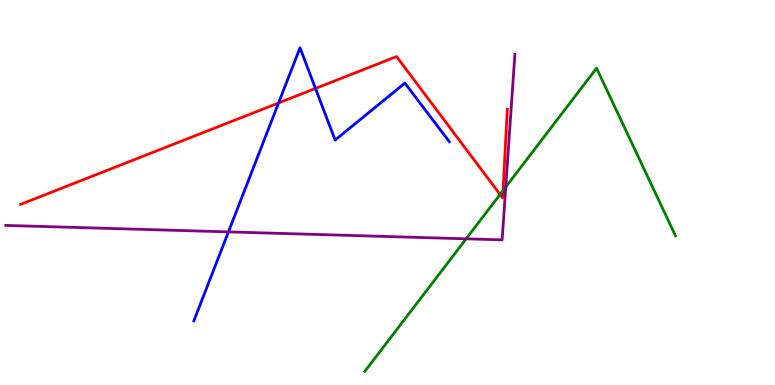[{'lines': ['blue', 'red'], 'intersections': [{'x': 3.59, 'y': 7.33}, {'x': 4.07, 'y': 7.7}]}, {'lines': ['green', 'red'], 'intersections': [{'x': 6.45, 'y': 4.95}, {'x': 6.49, 'y': 5.05}]}, {'lines': ['purple', 'red'], 'intersections': []}, {'lines': ['blue', 'green'], 'intersections': []}, {'lines': ['blue', 'purple'], 'intersections': [{'x': 2.95, 'y': 3.98}]}, {'lines': ['green', 'purple'], 'intersections': [{'x': 6.01, 'y': 3.8}, {'x': 6.53, 'y': 5.14}]}]